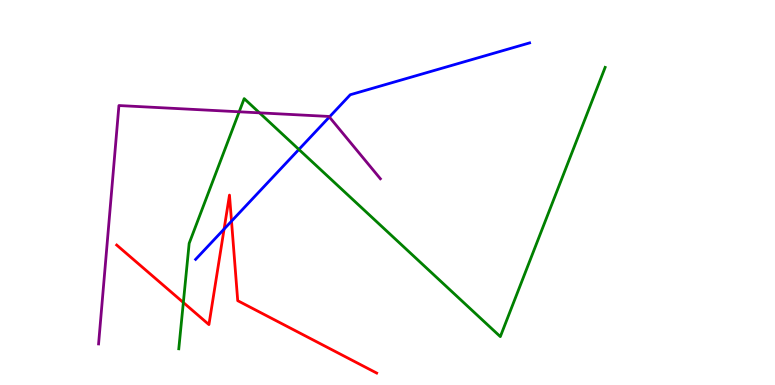[{'lines': ['blue', 'red'], 'intersections': [{'x': 2.89, 'y': 4.05}, {'x': 2.99, 'y': 4.26}]}, {'lines': ['green', 'red'], 'intersections': [{'x': 2.37, 'y': 2.14}]}, {'lines': ['purple', 'red'], 'intersections': []}, {'lines': ['blue', 'green'], 'intersections': [{'x': 3.86, 'y': 6.12}]}, {'lines': ['blue', 'purple'], 'intersections': [{'x': 4.25, 'y': 6.96}]}, {'lines': ['green', 'purple'], 'intersections': [{'x': 3.09, 'y': 7.1}, {'x': 3.35, 'y': 7.07}]}]